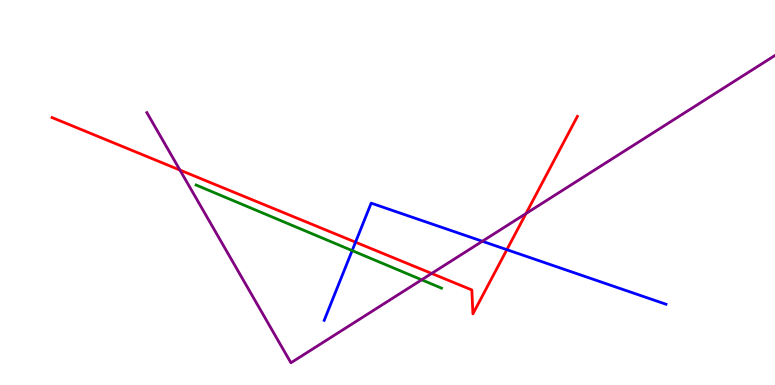[{'lines': ['blue', 'red'], 'intersections': [{'x': 4.59, 'y': 3.71}, {'x': 6.54, 'y': 3.52}]}, {'lines': ['green', 'red'], 'intersections': []}, {'lines': ['purple', 'red'], 'intersections': [{'x': 2.32, 'y': 5.58}, {'x': 5.57, 'y': 2.9}, {'x': 6.79, 'y': 4.45}]}, {'lines': ['blue', 'green'], 'intersections': [{'x': 4.54, 'y': 3.49}]}, {'lines': ['blue', 'purple'], 'intersections': [{'x': 6.22, 'y': 3.73}]}, {'lines': ['green', 'purple'], 'intersections': [{'x': 5.44, 'y': 2.73}]}]